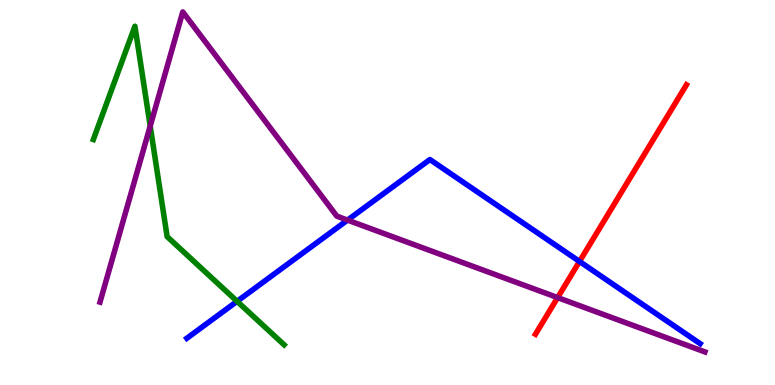[{'lines': ['blue', 'red'], 'intersections': [{'x': 7.48, 'y': 3.21}]}, {'lines': ['green', 'red'], 'intersections': []}, {'lines': ['purple', 'red'], 'intersections': [{'x': 7.2, 'y': 2.27}]}, {'lines': ['blue', 'green'], 'intersections': [{'x': 3.06, 'y': 2.17}]}, {'lines': ['blue', 'purple'], 'intersections': [{'x': 4.48, 'y': 4.28}]}, {'lines': ['green', 'purple'], 'intersections': [{'x': 1.94, 'y': 6.73}]}]